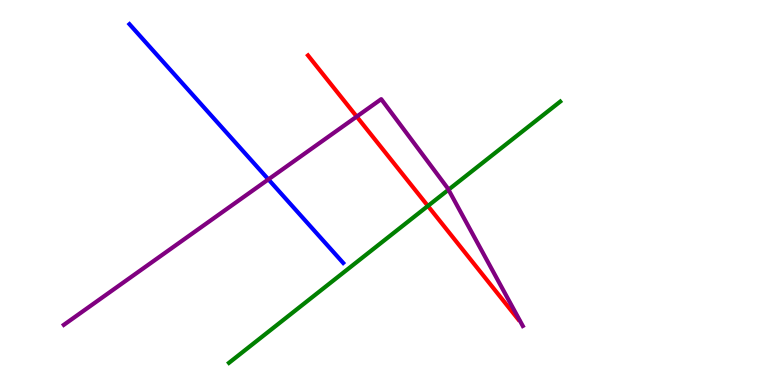[{'lines': ['blue', 'red'], 'intersections': []}, {'lines': ['green', 'red'], 'intersections': [{'x': 5.52, 'y': 4.65}]}, {'lines': ['purple', 'red'], 'intersections': [{'x': 4.6, 'y': 6.97}]}, {'lines': ['blue', 'green'], 'intersections': []}, {'lines': ['blue', 'purple'], 'intersections': [{'x': 3.46, 'y': 5.34}]}, {'lines': ['green', 'purple'], 'intersections': [{'x': 5.79, 'y': 5.07}]}]